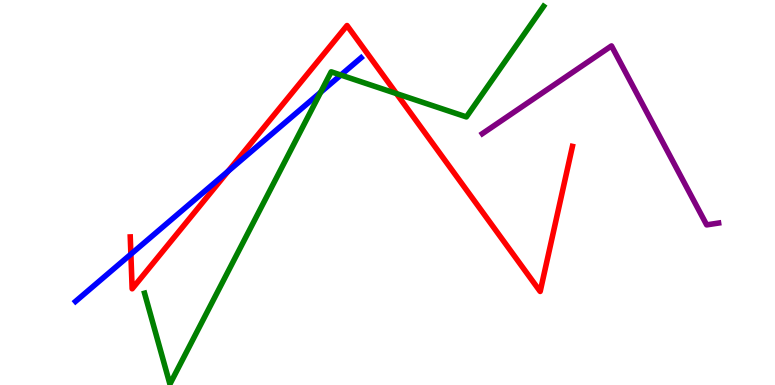[{'lines': ['blue', 'red'], 'intersections': [{'x': 1.69, 'y': 3.4}, {'x': 2.94, 'y': 5.55}]}, {'lines': ['green', 'red'], 'intersections': [{'x': 5.12, 'y': 7.57}]}, {'lines': ['purple', 'red'], 'intersections': []}, {'lines': ['blue', 'green'], 'intersections': [{'x': 4.14, 'y': 7.6}, {'x': 4.4, 'y': 8.05}]}, {'lines': ['blue', 'purple'], 'intersections': []}, {'lines': ['green', 'purple'], 'intersections': []}]